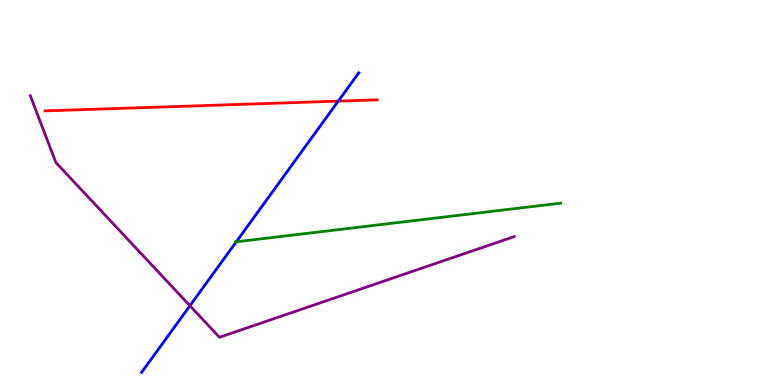[{'lines': ['blue', 'red'], 'intersections': [{'x': 4.36, 'y': 7.37}]}, {'lines': ['green', 'red'], 'intersections': []}, {'lines': ['purple', 'red'], 'intersections': []}, {'lines': ['blue', 'green'], 'intersections': [{'x': 3.05, 'y': 3.72}]}, {'lines': ['blue', 'purple'], 'intersections': [{'x': 2.45, 'y': 2.06}]}, {'lines': ['green', 'purple'], 'intersections': []}]